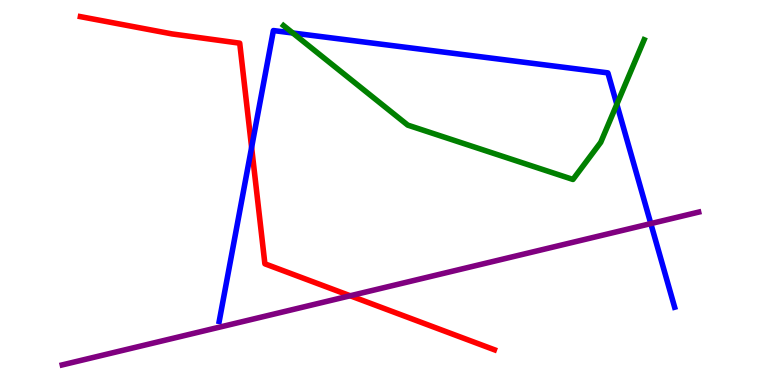[{'lines': ['blue', 'red'], 'intersections': [{'x': 3.25, 'y': 6.17}]}, {'lines': ['green', 'red'], 'intersections': []}, {'lines': ['purple', 'red'], 'intersections': [{'x': 4.52, 'y': 2.32}]}, {'lines': ['blue', 'green'], 'intersections': [{'x': 3.78, 'y': 9.14}, {'x': 7.96, 'y': 7.29}]}, {'lines': ['blue', 'purple'], 'intersections': [{'x': 8.4, 'y': 4.19}]}, {'lines': ['green', 'purple'], 'intersections': []}]